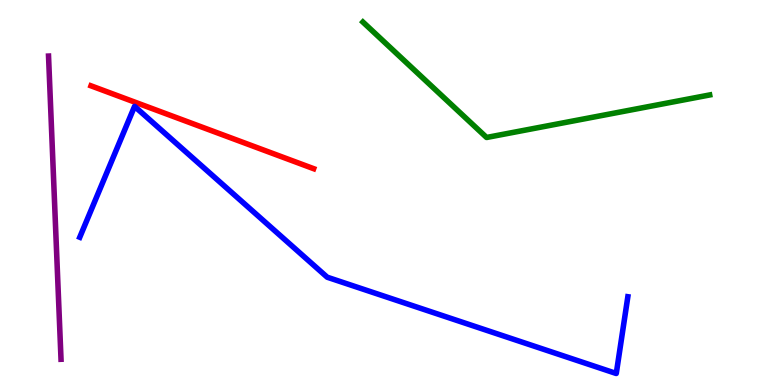[{'lines': ['blue', 'red'], 'intersections': []}, {'lines': ['green', 'red'], 'intersections': []}, {'lines': ['purple', 'red'], 'intersections': []}, {'lines': ['blue', 'green'], 'intersections': []}, {'lines': ['blue', 'purple'], 'intersections': []}, {'lines': ['green', 'purple'], 'intersections': []}]